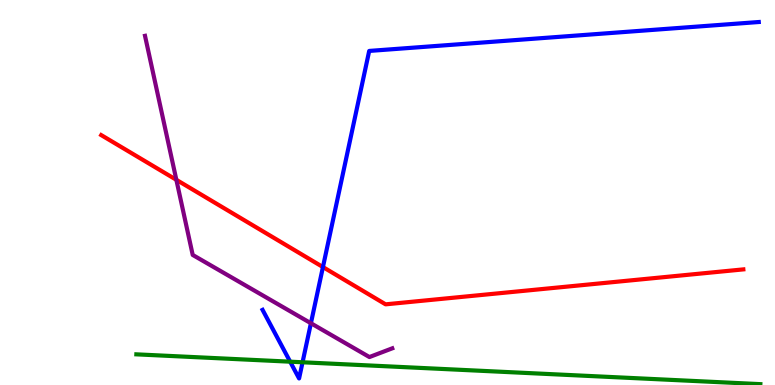[{'lines': ['blue', 'red'], 'intersections': [{'x': 4.17, 'y': 3.06}]}, {'lines': ['green', 'red'], 'intersections': []}, {'lines': ['purple', 'red'], 'intersections': [{'x': 2.28, 'y': 5.33}]}, {'lines': ['blue', 'green'], 'intersections': [{'x': 3.74, 'y': 0.606}, {'x': 3.9, 'y': 0.59}]}, {'lines': ['blue', 'purple'], 'intersections': [{'x': 4.01, 'y': 1.6}]}, {'lines': ['green', 'purple'], 'intersections': []}]